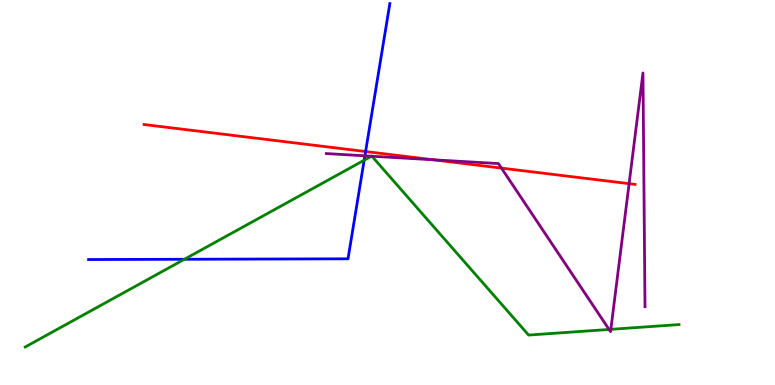[{'lines': ['blue', 'red'], 'intersections': [{'x': 4.72, 'y': 6.06}]}, {'lines': ['green', 'red'], 'intersections': []}, {'lines': ['purple', 'red'], 'intersections': [{'x': 5.59, 'y': 5.85}, {'x': 6.47, 'y': 5.63}, {'x': 8.12, 'y': 5.23}]}, {'lines': ['blue', 'green'], 'intersections': [{'x': 2.38, 'y': 3.27}, {'x': 4.7, 'y': 5.84}]}, {'lines': ['blue', 'purple'], 'intersections': [{'x': 4.71, 'y': 5.95}]}, {'lines': ['green', 'purple'], 'intersections': [{'x': 4.79, 'y': 5.94}, {'x': 4.8, 'y': 5.94}, {'x': 7.86, 'y': 1.44}, {'x': 7.88, 'y': 1.45}]}]